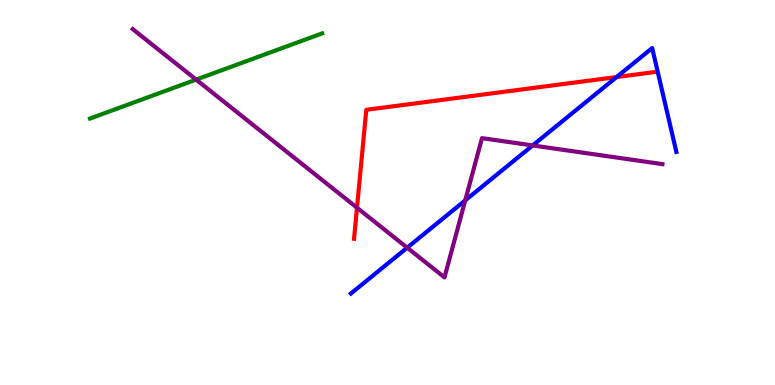[{'lines': ['blue', 'red'], 'intersections': [{'x': 7.96, 'y': 8.0}]}, {'lines': ['green', 'red'], 'intersections': []}, {'lines': ['purple', 'red'], 'intersections': [{'x': 4.61, 'y': 4.6}]}, {'lines': ['blue', 'green'], 'intersections': []}, {'lines': ['blue', 'purple'], 'intersections': [{'x': 5.25, 'y': 3.57}, {'x': 6.0, 'y': 4.8}, {'x': 6.87, 'y': 6.22}]}, {'lines': ['green', 'purple'], 'intersections': [{'x': 2.53, 'y': 7.93}]}]